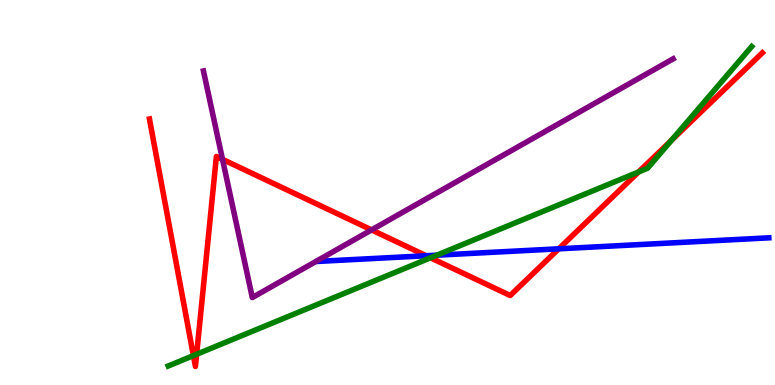[{'lines': ['blue', 'red'], 'intersections': [{'x': 5.5, 'y': 3.36}, {'x': 7.21, 'y': 3.54}]}, {'lines': ['green', 'red'], 'intersections': [{'x': 2.5, 'y': 0.764}, {'x': 2.54, 'y': 0.798}, {'x': 5.56, 'y': 3.3}, {'x': 8.24, 'y': 5.53}, {'x': 8.66, 'y': 6.36}]}, {'lines': ['purple', 'red'], 'intersections': [{'x': 2.87, 'y': 5.86}, {'x': 4.79, 'y': 4.03}]}, {'lines': ['blue', 'green'], 'intersections': [{'x': 5.64, 'y': 3.37}]}, {'lines': ['blue', 'purple'], 'intersections': []}, {'lines': ['green', 'purple'], 'intersections': []}]